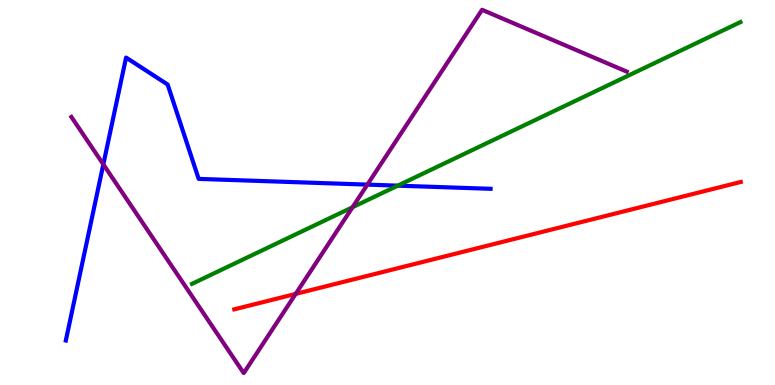[{'lines': ['blue', 'red'], 'intersections': []}, {'lines': ['green', 'red'], 'intersections': []}, {'lines': ['purple', 'red'], 'intersections': [{'x': 3.82, 'y': 2.37}]}, {'lines': ['blue', 'green'], 'intersections': [{'x': 5.13, 'y': 5.18}]}, {'lines': ['blue', 'purple'], 'intersections': [{'x': 1.33, 'y': 5.73}, {'x': 4.74, 'y': 5.2}]}, {'lines': ['green', 'purple'], 'intersections': [{'x': 4.55, 'y': 4.62}]}]